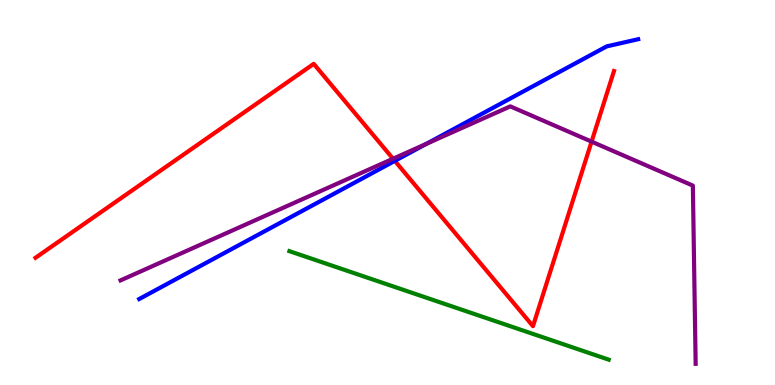[{'lines': ['blue', 'red'], 'intersections': [{'x': 5.09, 'y': 5.82}]}, {'lines': ['green', 'red'], 'intersections': []}, {'lines': ['purple', 'red'], 'intersections': [{'x': 5.07, 'y': 5.88}, {'x': 7.63, 'y': 6.32}]}, {'lines': ['blue', 'green'], 'intersections': []}, {'lines': ['blue', 'purple'], 'intersections': [{'x': 5.5, 'y': 6.26}]}, {'lines': ['green', 'purple'], 'intersections': []}]